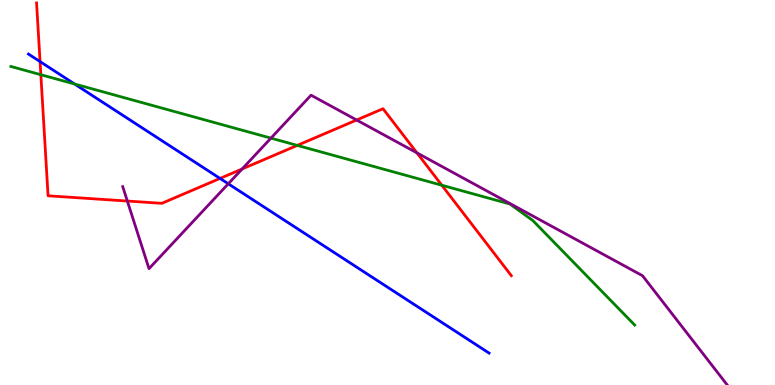[{'lines': ['blue', 'red'], 'intersections': [{'x': 0.517, 'y': 8.4}, {'x': 2.84, 'y': 5.37}]}, {'lines': ['green', 'red'], 'intersections': [{'x': 0.527, 'y': 8.06}, {'x': 3.84, 'y': 6.22}, {'x': 5.7, 'y': 5.19}]}, {'lines': ['purple', 'red'], 'intersections': [{'x': 1.64, 'y': 4.78}, {'x': 3.12, 'y': 5.61}, {'x': 4.6, 'y': 6.88}, {'x': 5.38, 'y': 6.03}]}, {'lines': ['blue', 'green'], 'intersections': [{'x': 0.962, 'y': 7.82}]}, {'lines': ['blue', 'purple'], 'intersections': [{'x': 2.95, 'y': 5.23}]}, {'lines': ['green', 'purple'], 'intersections': [{'x': 3.5, 'y': 6.41}]}]